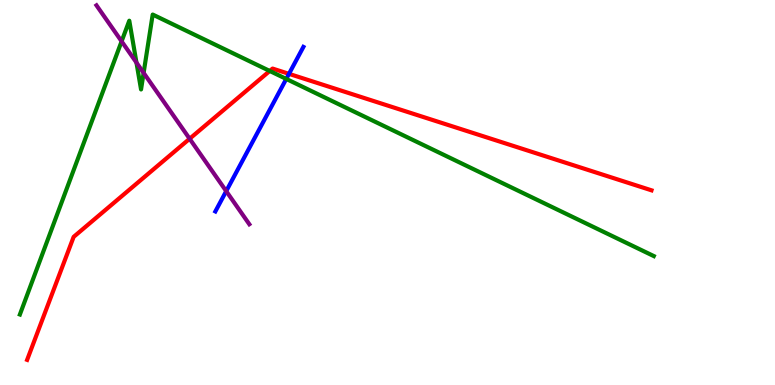[{'lines': ['blue', 'red'], 'intersections': [{'x': 3.73, 'y': 8.08}]}, {'lines': ['green', 'red'], 'intersections': [{'x': 3.48, 'y': 8.16}]}, {'lines': ['purple', 'red'], 'intersections': [{'x': 2.45, 'y': 6.4}]}, {'lines': ['blue', 'green'], 'intersections': [{'x': 3.69, 'y': 7.95}]}, {'lines': ['blue', 'purple'], 'intersections': [{'x': 2.92, 'y': 5.04}]}, {'lines': ['green', 'purple'], 'intersections': [{'x': 1.57, 'y': 8.93}, {'x': 1.76, 'y': 8.37}, {'x': 1.85, 'y': 8.11}]}]